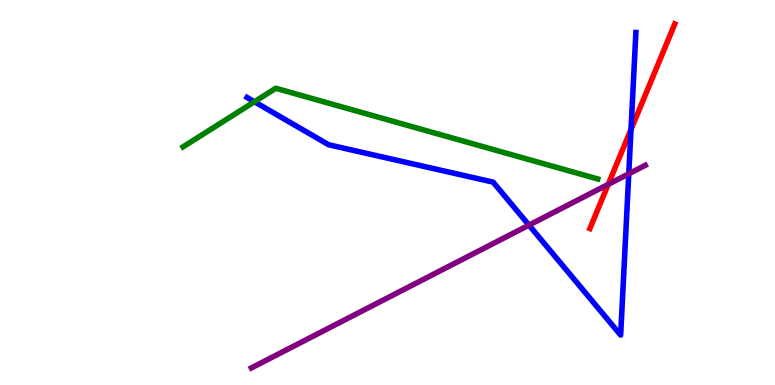[{'lines': ['blue', 'red'], 'intersections': [{'x': 8.14, 'y': 6.64}]}, {'lines': ['green', 'red'], 'intersections': []}, {'lines': ['purple', 'red'], 'intersections': [{'x': 7.85, 'y': 5.21}]}, {'lines': ['blue', 'green'], 'intersections': [{'x': 3.28, 'y': 7.36}]}, {'lines': ['blue', 'purple'], 'intersections': [{'x': 6.83, 'y': 4.15}, {'x': 8.11, 'y': 5.49}]}, {'lines': ['green', 'purple'], 'intersections': []}]